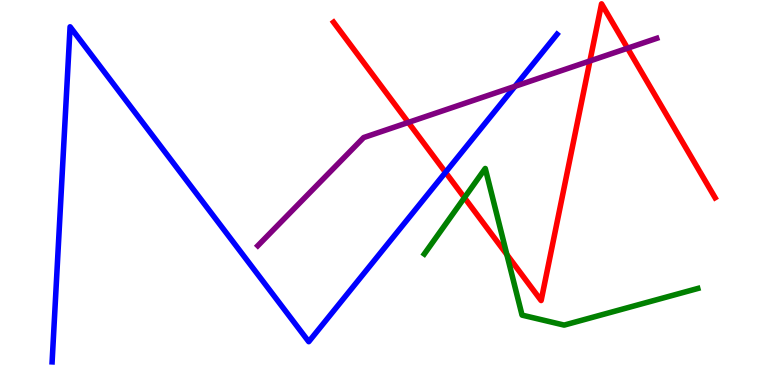[{'lines': ['blue', 'red'], 'intersections': [{'x': 5.75, 'y': 5.52}]}, {'lines': ['green', 'red'], 'intersections': [{'x': 5.99, 'y': 4.87}, {'x': 6.54, 'y': 3.39}]}, {'lines': ['purple', 'red'], 'intersections': [{'x': 5.27, 'y': 6.82}, {'x': 7.61, 'y': 8.42}, {'x': 8.1, 'y': 8.75}]}, {'lines': ['blue', 'green'], 'intersections': []}, {'lines': ['blue', 'purple'], 'intersections': [{'x': 6.65, 'y': 7.76}]}, {'lines': ['green', 'purple'], 'intersections': []}]